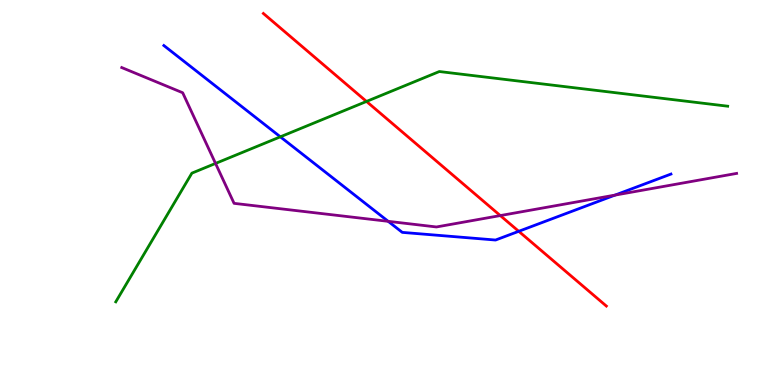[{'lines': ['blue', 'red'], 'intersections': [{'x': 6.69, 'y': 3.99}]}, {'lines': ['green', 'red'], 'intersections': [{'x': 4.73, 'y': 7.37}]}, {'lines': ['purple', 'red'], 'intersections': [{'x': 6.46, 'y': 4.4}]}, {'lines': ['blue', 'green'], 'intersections': [{'x': 3.62, 'y': 6.45}]}, {'lines': ['blue', 'purple'], 'intersections': [{'x': 5.01, 'y': 4.25}, {'x': 7.94, 'y': 4.93}]}, {'lines': ['green', 'purple'], 'intersections': [{'x': 2.78, 'y': 5.75}]}]